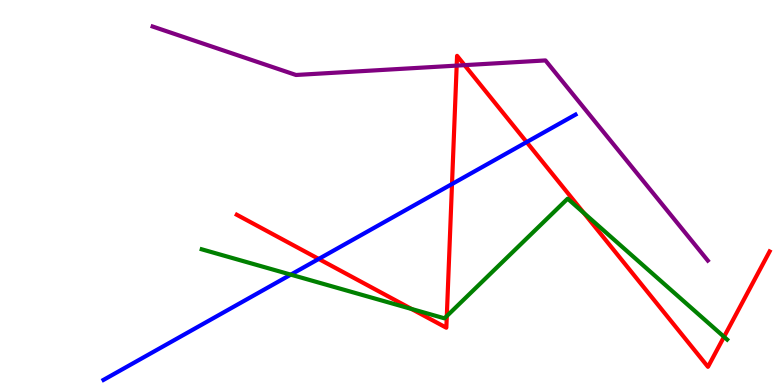[{'lines': ['blue', 'red'], 'intersections': [{'x': 4.11, 'y': 3.27}, {'x': 5.83, 'y': 5.22}, {'x': 6.8, 'y': 6.31}]}, {'lines': ['green', 'red'], 'intersections': [{'x': 5.31, 'y': 1.97}, {'x': 5.77, 'y': 1.79}, {'x': 7.53, 'y': 4.47}, {'x': 9.34, 'y': 1.25}]}, {'lines': ['purple', 'red'], 'intersections': [{'x': 5.89, 'y': 8.3}, {'x': 5.99, 'y': 8.31}]}, {'lines': ['blue', 'green'], 'intersections': [{'x': 3.75, 'y': 2.87}]}, {'lines': ['blue', 'purple'], 'intersections': []}, {'lines': ['green', 'purple'], 'intersections': []}]